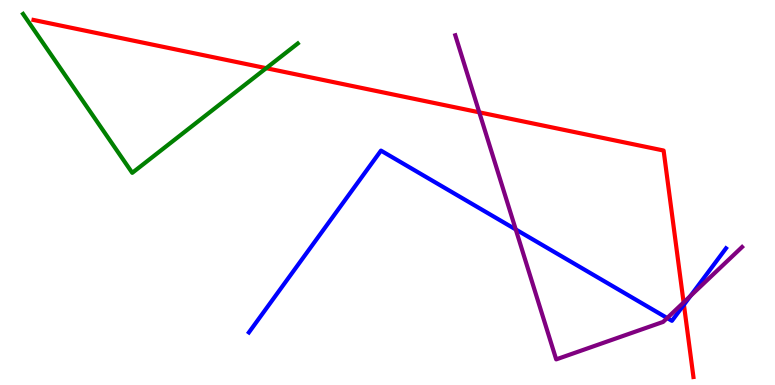[{'lines': ['blue', 'red'], 'intersections': [{'x': 8.82, 'y': 2.08}]}, {'lines': ['green', 'red'], 'intersections': [{'x': 3.43, 'y': 8.23}]}, {'lines': ['purple', 'red'], 'intersections': [{'x': 6.18, 'y': 7.08}, {'x': 8.82, 'y': 2.14}]}, {'lines': ['blue', 'green'], 'intersections': []}, {'lines': ['blue', 'purple'], 'intersections': [{'x': 6.65, 'y': 4.04}, {'x': 8.61, 'y': 1.74}, {'x': 8.91, 'y': 2.31}]}, {'lines': ['green', 'purple'], 'intersections': []}]